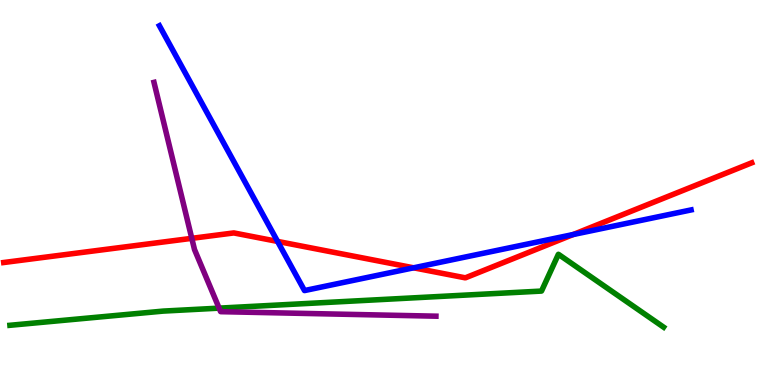[{'lines': ['blue', 'red'], 'intersections': [{'x': 3.58, 'y': 3.73}, {'x': 5.34, 'y': 3.04}, {'x': 7.4, 'y': 3.91}]}, {'lines': ['green', 'red'], 'intersections': []}, {'lines': ['purple', 'red'], 'intersections': [{'x': 2.47, 'y': 3.81}]}, {'lines': ['blue', 'green'], 'intersections': []}, {'lines': ['blue', 'purple'], 'intersections': []}, {'lines': ['green', 'purple'], 'intersections': [{'x': 2.83, 'y': 2.0}]}]